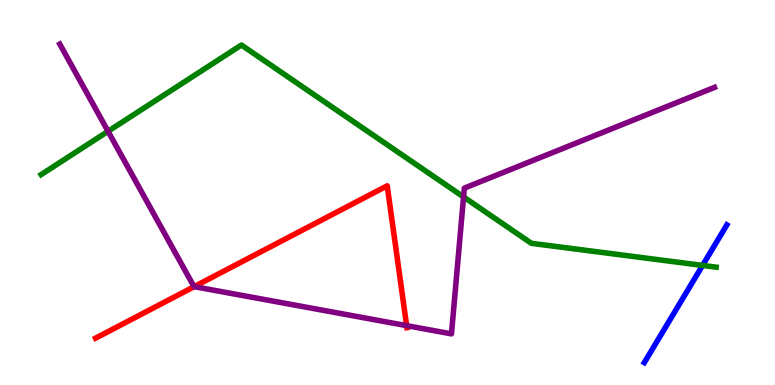[{'lines': ['blue', 'red'], 'intersections': []}, {'lines': ['green', 'red'], 'intersections': []}, {'lines': ['purple', 'red'], 'intersections': [{'x': 2.51, 'y': 2.55}, {'x': 5.25, 'y': 1.54}]}, {'lines': ['blue', 'green'], 'intersections': [{'x': 9.07, 'y': 3.11}]}, {'lines': ['blue', 'purple'], 'intersections': []}, {'lines': ['green', 'purple'], 'intersections': [{'x': 1.39, 'y': 6.59}, {'x': 5.98, 'y': 4.88}]}]